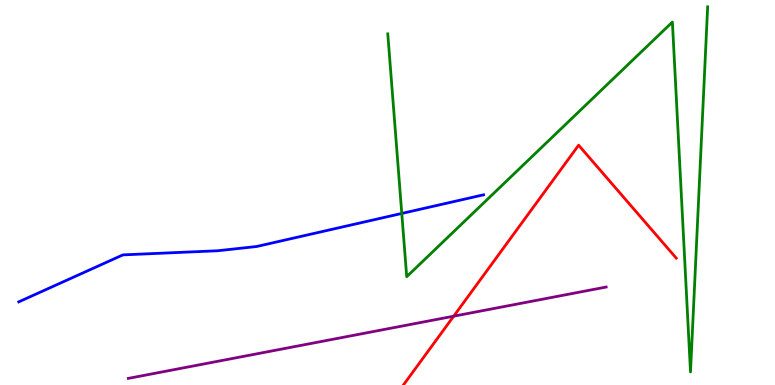[{'lines': ['blue', 'red'], 'intersections': []}, {'lines': ['green', 'red'], 'intersections': []}, {'lines': ['purple', 'red'], 'intersections': [{'x': 5.85, 'y': 1.79}]}, {'lines': ['blue', 'green'], 'intersections': [{'x': 5.18, 'y': 4.46}]}, {'lines': ['blue', 'purple'], 'intersections': []}, {'lines': ['green', 'purple'], 'intersections': []}]